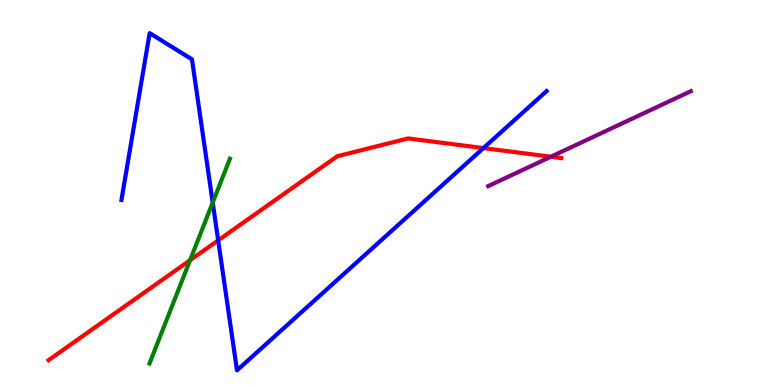[{'lines': ['blue', 'red'], 'intersections': [{'x': 2.82, 'y': 3.76}, {'x': 6.24, 'y': 6.15}]}, {'lines': ['green', 'red'], 'intersections': [{'x': 2.45, 'y': 3.24}]}, {'lines': ['purple', 'red'], 'intersections': [{'x': 7.11, 'y': 5.93}]}, {'lines': ['blue', 'green'], 'intersections': [{'x': 2.74, 'y': 4.74}]}, {'lines': ['blue', 'purple'], 'intersections': []}, {'lines': ['green', 'purple'], 'intersections': []}]